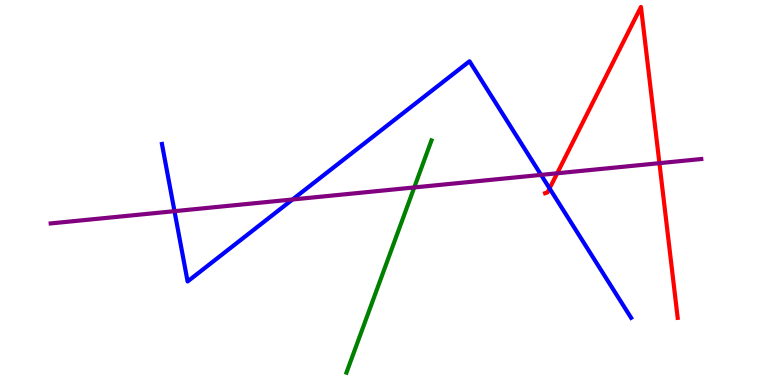[{'lines': ['blue', 'red'], 'intersections': [{'x': 7.09, 'y': 5.11}]}, {'lines': ['green', 'red'], 'intersections': []}, {'lines': ['purple', 'red'], 'intersections': [{'x': 7.19, 'y': 5.5}, {'x': 8.51, 'y': 5.76}]}, {'lines': ['blue', 'green'], 'intersections': []}, {'lines': ['blue', 'purple'], 'intersections': [{'x': 2.25, 'y': 4.52}, {'x': 3.77, 'y': 4.82}, {'x': 6.98, 'y': 5.46}]}, {'lines': ['green', 'purple'], 'intersections': [{'x': 5.35, 'y': 5.13}]}]